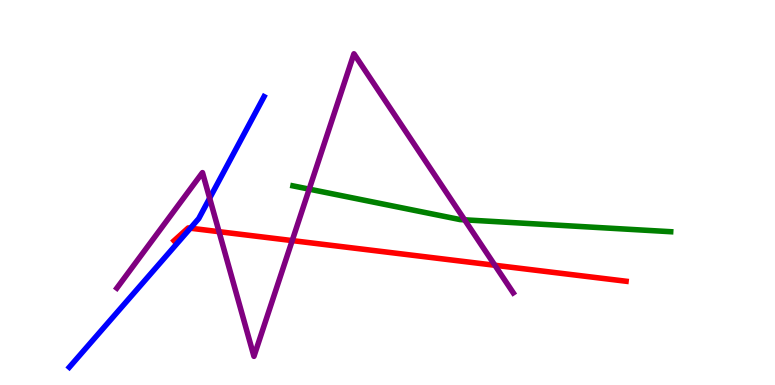[{'lines': ['blue', 'red'], 'intersections': [{'x': 2.46, 'y': 4.07}]}, {'lines': ['green', 'red'], 'intersections': []}, {'lines': ['purple', 'red'], 'intersections': [{'x': 2.83, 'y': 3.98}, {'x': 3.77, 'y': 3.75}, {'x': 6.39, 'y': 3.11}]}, {'lines': ['blue', 'green'], 'intersections': []}, {'lines': ['blue', 'purple'], 'intersections': [{'x': 2.71, 'y': 4.85}]}, {'lines': ['green', 'purple'], 'intersections': [{'x': 3.99, 'y': 5.09}, {'x': 5.99, 'y': 4.29}]}]